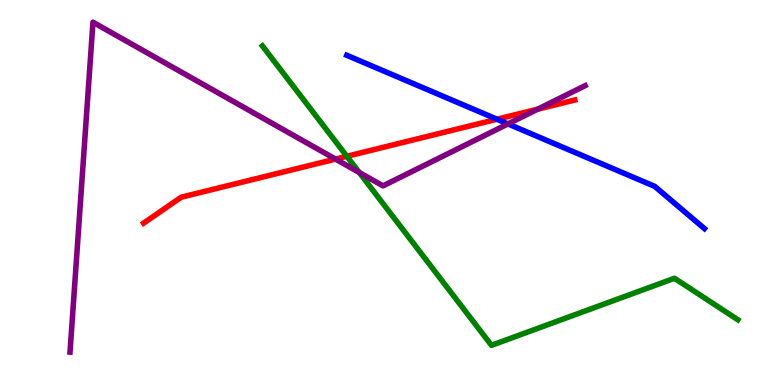[{'lines': ['blue', 'red'], 'intersections': [{'x': 6.41, 'y': 6.9}]}, {'lines': ['green', 'red'], 'intersections': [{'x': 4.48, 'y': 5.94}]}, {'lines': ['purple', 'red'], 'intersections': [{'x': 4.33, 'y': 5.87}, {'x': 6.94, 'y': 7.16}]}, {'lines': ['blue', 'green'], 'intersections': []}, {'lines': ['blue', 'purple'], 'intersections': [{'x': 6.55, 'y': 6.78}]}, {'lines': ['green', 'purple'], 'intersections': [{'x': 4.64, 'y': 5.52}]}]